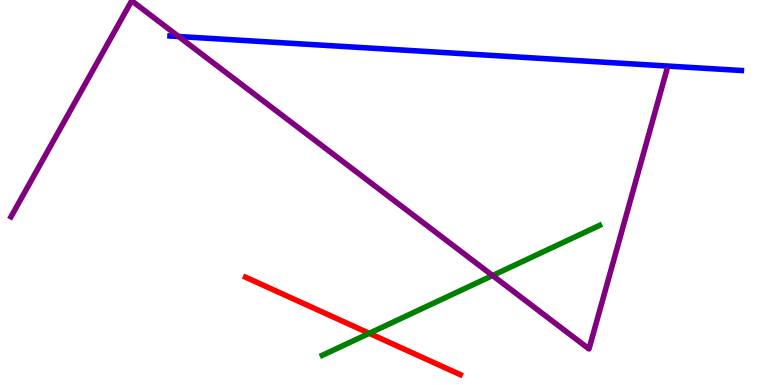[{'lines': ['blue', 'red'], 'intersections': []}, {'lines': ['green', 'red'], 'intersections': [{'x': 4.76, 'y': 1.34}]}, {'lines': ['purple', 'red'], 'intersections': []}, {'lines': ['blue', 'green'], 'intersections': []}, {'lines': ['blue', 'purple'], 'intersections': [{'x': 2.3, 'y': 9.05}]}, {'lines': ['green', 'purple'], 'intersections': [{'x': 6.36, 'y': 2.84}]}]